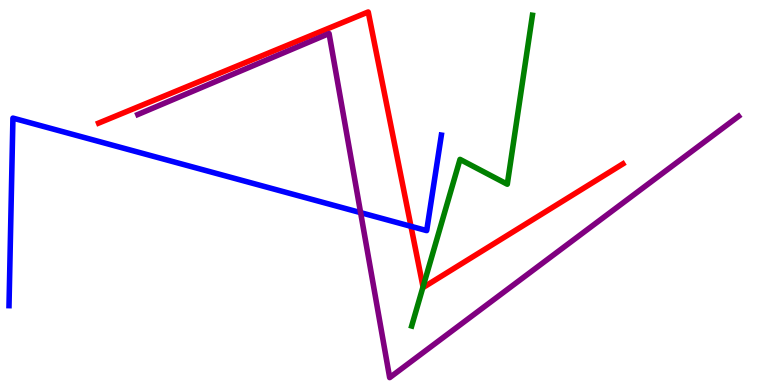[{'lines': ['blue', 'red'], 'intersections': [{'x': 5.3, 'y': 4.12}]}, {'lines': ['green', 'red'], 'intersections': [{'x': 5.46, 'y': 2.55}]}, {'lines': ['purple', 'red'], 'intersections': []}, {'lines': ['blue', 'green'], 'intersections': []}, {'lines': ['blue', 'purple'], 'intersections': [{'x': 4.65, 'y': 4.48}]}, {'lines': ['green', 'purple'], 'intersections': []}]